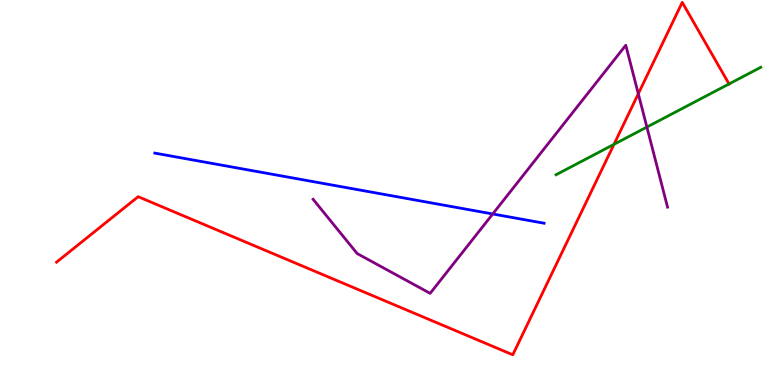[{'lines': ['blue', 'red'], 'intersections': []}, {'lines': ['green', 'red'], 'intersections': [{'x': 7.92, 'y': 6.25}, {'x': 9.41, 'y': 7.82}]}, {'lines': ['purple', 'red'], 'intersections': [{'x': 8.24, 'y': 7.56}]}, {'lines': ['blue', 'green'], 'intersections': []}, {'lines': ['blue', 'purple'], 'intersections': [{'x': 6.36, 'y': 4.44}]}, {'lines': ['green', 'purple'], 'intersections': [{'x': 8.35, 'y': 6.7}]}]